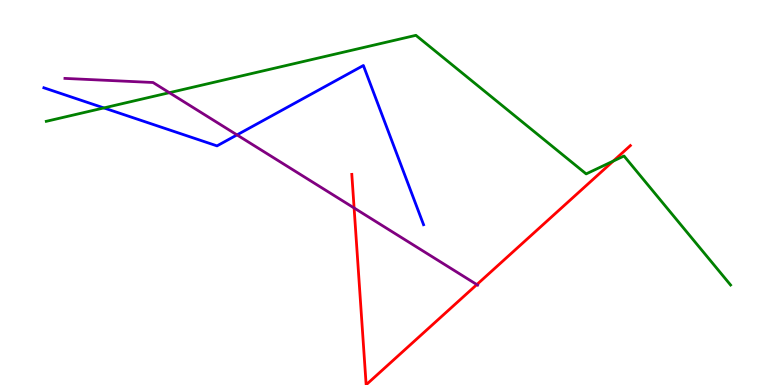[{'lines': ['blue', 'red'], 'intersections': []}, {'lines': ['green', 'red'], 'intersections': [{'x': 7.91, 'y': 5.82}]}, {'lines': ['purple', 'red'], 'intersections': [{'x': 4.57, 'y': 4.6}, {'x': 6.15, 'y': 2.61}]}, {'lines': ['blue', 'green'], 'intersections': [{'x': 1.34, 'y': 7.2}]}, {'lines': ['blue', 'purple'], 'intersections': [{'x': 3.06, 'y': 6.5}]}, {'lines': ['green', 'purple'], 'intersections': [{'x': 2.19, 'y': 7.59}]}]